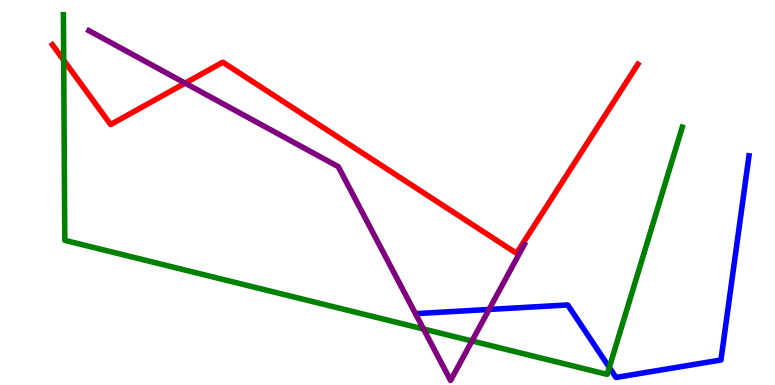[{'lines': ['blue', 'red'], 'intersections': []}, {'lines': ['green', 'red'], 'intersections': [{'x': 0.822, 'y': 8.44}]}, {'lines': ['purple', 'red'], 'intersections': [{'x': 2.39, 'y': 7.84}]}, {'lines': ['blue', 'green'], 'intersections': [{'x': 7.86, 'y': 0.457}]}, {'lines': ['blue', 'purple'], 'intersections': [{'x': 6.31, 'y': 1.96}]}, {'lines': ['green', 'purple'], 'intersections': [{'x': 5.47, 'y': 1.45}, {'x': 6.09, 'y': 1.14}]}]